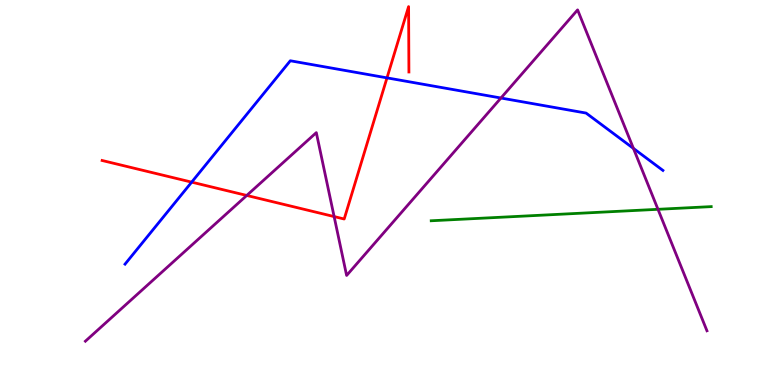[{'lines': ['blue', 'red'], 'intersections': [{'x': 2.47, 'y': 5.27}, {'x': 4.99, 'y': 7.98}]}, {'lines': ['green', 'red'], 'intersections': []}, {'lines': ['purple', 'red'], 'intersections': [{'x': 3.18, 'y': 4.92}, {'x': 4.31, 'y': 4.37}]}, {'lines': ['blue', 'green'], 'intersections': []}, {'lines': ['blue', 'purple'], 'intersections': [{'x': 6.46, 'y': 7.45}, {'x': 8.17, 'y': 6.15}]}, {'lines': ['green', 'purple'], 'intersections': [{'x': 8.49, 'y': 4.56}]}]